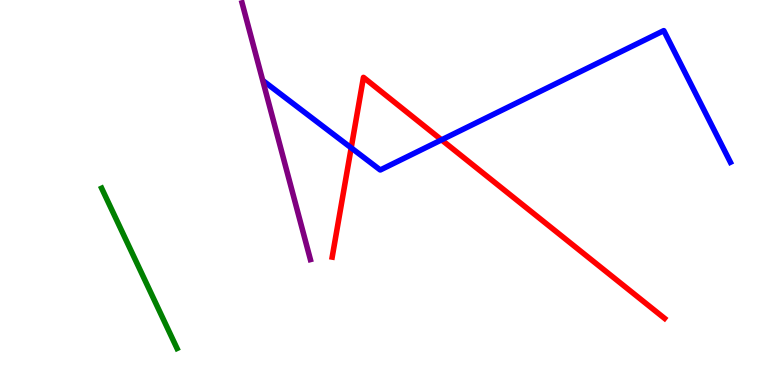[{'lines': ['blue', 'red'], 'intersections': [{'x': 4.53, 'y': 6.16}, {'x': 5.7, 'y': 6.37}]}, {'lines': ['green', 'red'], 'intersections': []}, {'lines': ['purple', 'red'], 'intersections': []}, {'lines': ['blue', 'green'], 'intersections': []}, {'lines': ['blue', 'purple'], 'intersections': []}, {'lines': ['green', 'purple'], 'intersections': []}]